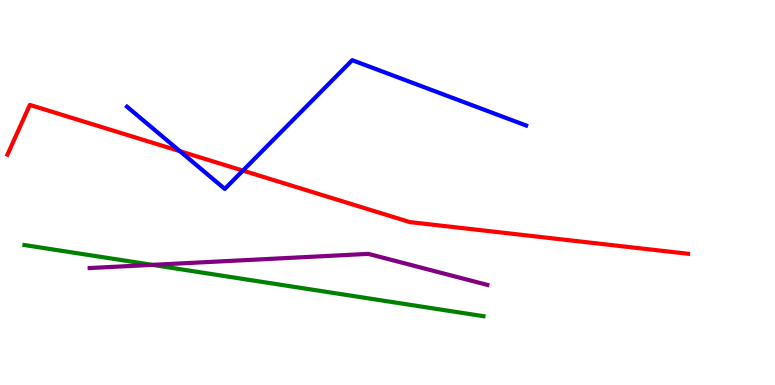[{'lines': ['blue', 'red'], 'intersections': [{'x': 2.32, 'y': 6.07}, {'x': 3.13, 'y': 5.57}]}, {'lines': ['green', 'red'], 'intersections': []}, {'lines': ['purple', 'red'], 'intersections': []}, {'lines': ['blue', 'green'], 'intersections': []}, {'lines': ['blue', 'purple'], 'intersections': []}, {'lines': ['green', 'purple'], 'intersections': [{'x': 1.97, 'y': 3.12}]}]